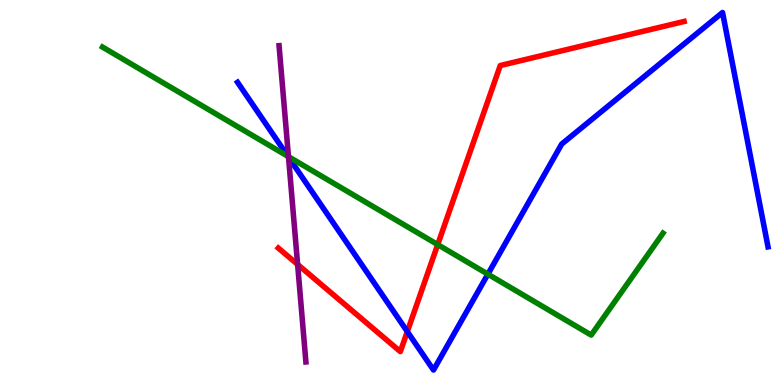[{'lines': ['blue', 'red'], 'intersections': [{'x': 5.26, 'y': 1.39}]}, {'lines': ['green', 'red'], 'intersections': [{'x': 5.65, 'y': 3.65}]}, {'lines': ['purple', 'red'], 'intersections': [{'x': 3.84, 'y': 3.13}]}, {'lines': ['blue', 'green'], 'intersections': [{'x': 3.72, 'y': 5.94}, {'x': 6.3, 'y': 2.88}]}, {'lines': ['blue', 'purple'], 'intersections': [{'x': 3.72, 'y': 5.92}]}, {'lines': ['green', 'purple'], 'intersections': [{'x': 3.72, 'y': 5.93}]}]